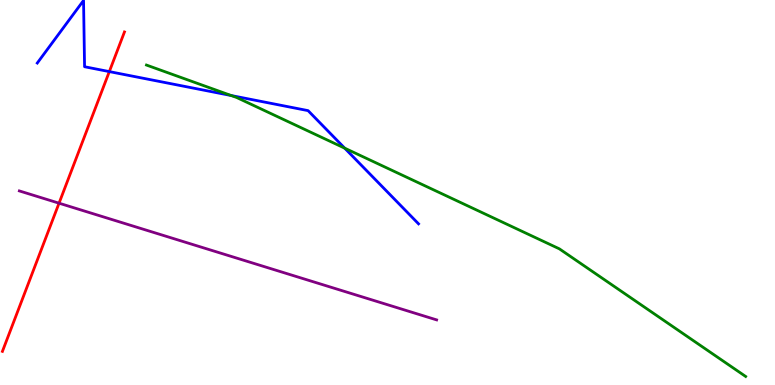[{'lines': ['blue', 'red'], 'intersections': [{'x': 1.41, 'y': 8.14}]}, {'lines': ['green', 'red'], 'intersections': []}, {'lines': ['purple', 'red'], 'intersections': [{'x': 0.762, 'y': 4.72}]}, {'lines': ['blue', 'green'], 'intersections': [{'x': 2.98, 'y': 7.52}, {'x': 4.45, 'y': 6.15}]}, {'lines': ['blue', 'purple'], 'intersections': []}, {'lines': ['green', 'purple'], 'intersections': []}]